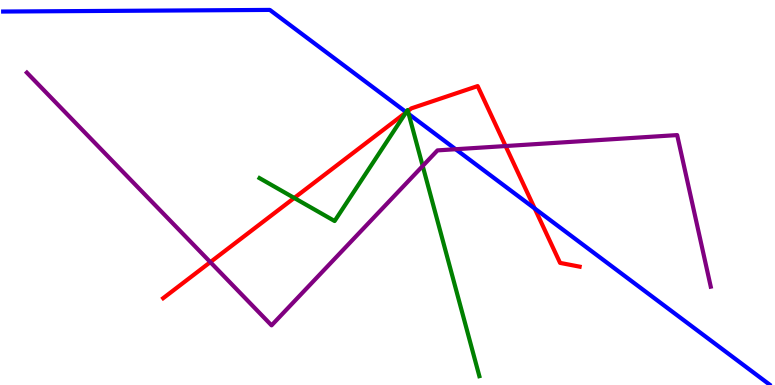[{'lines': ['blue', 'red'], 'intersections': [{'x': 5.24, 'y': 7.08}, {'x': 6.9, 'y': 4.58}]}, {'lines': ['green', 'red'], 'intersections': [{'x': 3.8, 'y': 4.86}, {'x': 5.24, 'y': 7.08}, {'x': 5.26, 'y': 7.12}]}, {'lines': ['purple', 'red'], 'intersections': [{'x': 2.71, 'y': 3.19}, {'x': 6.52, 'y': 6.21}]}, {'lines': ['blue', 'green'], 'intersections': [{'x': 5.24, 'y': 7.09}, {'x': 5.27, 'y': 7.04}]}, {'lines': ['blue', 'purple'], 'intersections': [{'x': 5.88, 'y': 6.12}]}, {'lines': ['green', 'purple'], 'intersections': [{'x': 5.45, 'y': 5.69}]}]